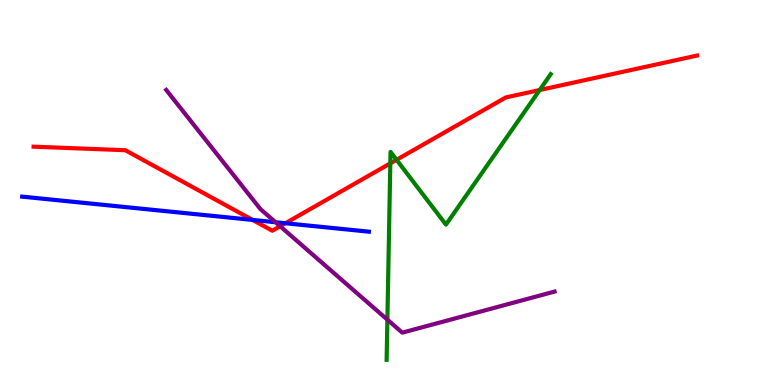[{'lines': ['blue', 'red'], 'intersections': [{'x': 3.26, 'y': 4.29}, {'x': 3.68, 'y': 4.2}]}, {'lines': ['green', 'red'], 'intersections': [{'x': 5.04, 'y': 5.76}, {'x': 5.12, 'y': 5.85}, {'x': 6.96, 'y': 7.66}]}, {'lines': ['purple', 'red'], 'intersections': [{'x': 3.61, 'y': 4.12}]}, {'lines': ['blue', 'green'], 'intersections': []}, {'lines': ['blue', 'purple'], 'intersections': [{'x': 3.56, 'y': 4.23}]}, {'lines': ['green', 'purple'], 'intersections': [{'x': 5.0, 'y': 1.7}]}]